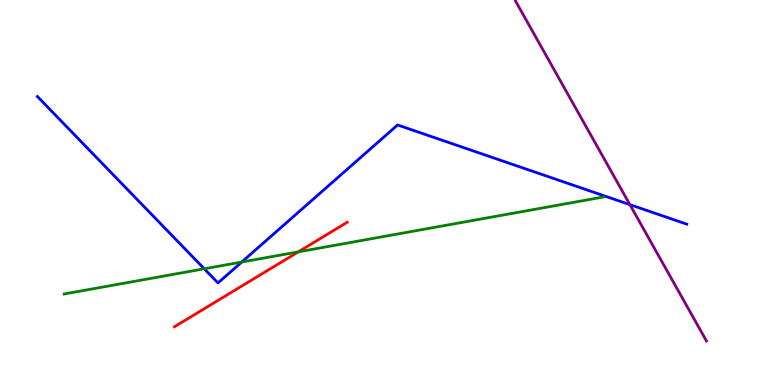[{'lines': ['blue', 'red'], 'intersections': []}, {'lines': ['green', 'red'], 'intersections': [{'x': 3.85, 'y': 3.46}]}, {'lines': ['purple', 'red'], 'intersections': []}, {'lines': ['blue', 'green'], 'intersections': [{'x': 2.64, 'y': 3.02}, {'x': 3.12, 'y': 3.19}]}, {'lines': ['blue', 'purple'], 'intersections': [{'x': 8.13, 'y': 4.68}]}, {'lines': ['green', 'purple'], 'intersections': []}]